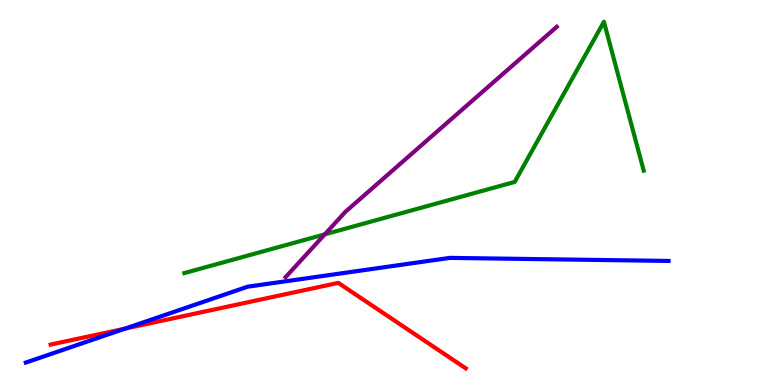[{'lines': ['blue', 'red'], 'intersections': [{'x': 1.61, 'y': 1.46}]}, {'lines': ['green', 'red'], 'intersections': []}, {'lines': ['purple', 'red'], 'intersections': []}, {'lines': ['blue', 'green'], 'intersections': []}, {'lines': ['blue', 'purple'], 'intersections': []}, {'lines': ['green', 'purple'], 'intersections': [{'x': 4.19, 'y': 3.91}]}]